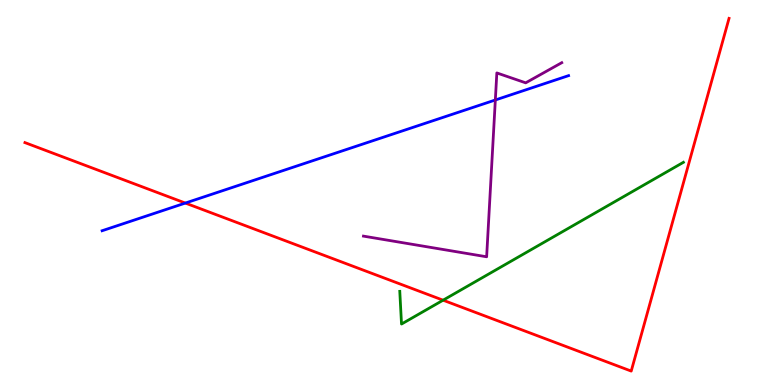[{'lines': ['blue', 'red'], 'intersections': [{'x': 2.39, 'y': 4.73}]}, {'lines': ['green', 'red'], 'intersections': [{'x': 5.72, 'y': 2.2}]}, {'lines': ['purple', 'red'], 'intersections': []}, {'lines': ['blue', 'green'], 'intersections': []}, {'lines': ['blue', 'purple'], 'intersections': [{'x': 6.39, 'y': 7.4}]}, {'lines': ['green', 'purple'], 'intersections': []}]